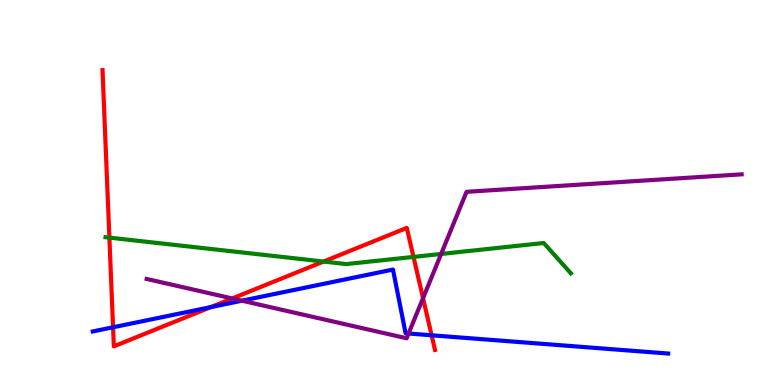[{'lines': ['blue', 'red'], 'intersections': [{'x': 1.46, 'y': 1.5}, {'x': 2.72, 'y': 2.02}, {'x': 5.57, 'y': 1.29}]}, {'lines': ['green', 'red'], 'intersections': [{'x': 1.41, 'y': 3.83}, {'x': 4.18, 'y': 3.21}, {'x': 5.34, 'y': 3.33}]}, {'lines': ['purple', 'red'], 'intersections': [{'x': 3.0, 'y': 2.25}, {'x': 5.46, 'y': 2.26}]}, {'lines': ['blue', 'green'], 'intersections': []}, {'lines': ['blue', 'purple'], 'intersections': [{'x': 3.12, 'y': 2.19}, {'x': 5.27, 'y': 1.34}]}, {'lines': ['green', 'purple'], 'intersections': [{'x': 5.69, 'y': 3.4}]}]